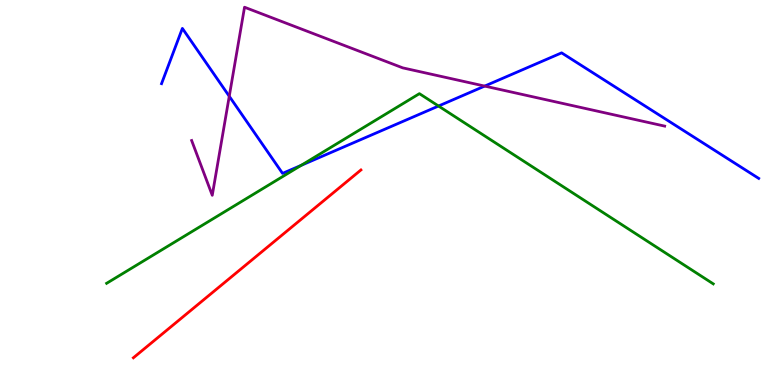[{'lines': ['blue', 'red'], 'intersections': []}, {'lines': ['green', 'red'], 'intersections': []}, {'lines': ['purple', 'red'], 'intersections': []}, {'lines': ['blue', 'green'], 'intersections': [{'x': 3.89, 'y': 5.7}, {'x': 5.66, 'y': 7.25}]}, {'lines': ['blue', 'purple'], 'intersections': [{'x': 2.96, 'y': 7.5}, {'x': 6.25, 'y': 7.76}]}, {'lines': ['green', 'purple'], 'intersections': []}]